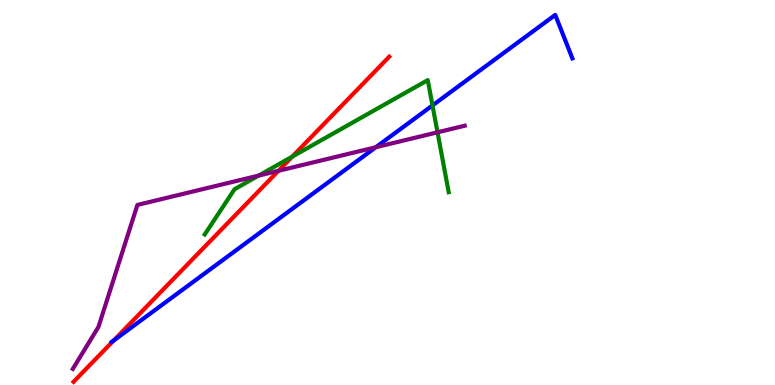[{'lines': ['blue', 'red'], 'intersections': [{'x': 1.46, 'y': 1.15}]}, {'lines': ['green', 'red'], 'intersections': [{'x': 3.77, 'y': 5.93}]}, {'lines': ['purple', 'red'], 'intersections': [{'x': 3.59, 'y': 5.56}]}, {'lines': ['blue', 'green'], 'intersections': [{'x': 5.58, 'y': 7.26}]}, {'lines': ['blue', 'purple'], 'intersections': [{'x': 4.85, 'y': 6.18}]}, {'lines': ['green', 'purple'], 'intersections': [{'x': 3.34, 'y': 5.44}, {'x': 5.65, 'y': 6.56}]}]